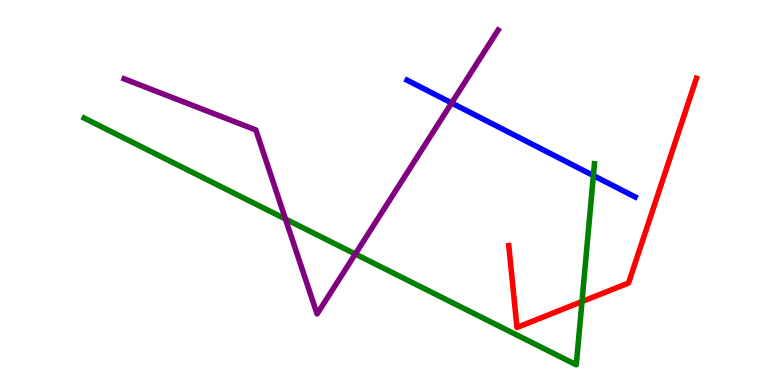[{'lines': ['blue', 'red'], 'intersections': []}, {'lines': ['green', 'red'], 'intersections': [{'x': 7.51, 'y': 2.17}]}, {'lines': ['purple', 'red'], 'intersections': []}, {'lines': ['blue', 'green'], 'intersections': [{'x': 7.66, 'y': 5.44}]}, {'lines': ['blue', 'purple'], 'intersections': [{'x': 5.83, 'y': 7.33}]}, {'lines': ['green', 'purple'], 'intersections': [{'x': 3.68, 'y': 4.31}, {'x': 4.58, 'y': 3.4}]}]